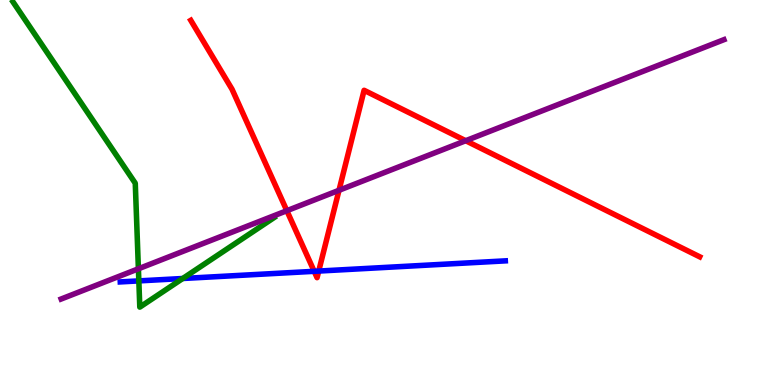[{'lines': ['blue', 'red'], 'intersections': [{'x': 4.05, 'y': 2.95}, {'x': 4.11, 'y': 2.96}]}, {'lines': ['green', 'red'], 'intersections': []}, {'lines': ['purple', 'red'], 'intersections': [{'x': 3.7, 'y': 4.53}, {'x': 4.37, 'y': 5.06}, {'x': 6.01, 'y': 6.35}]}, {'lines': ['blue', 'green'], 'intersections': [{'x': 1.79, 'y': 2.7}, {'x': 2.36, 'y': 2.77}]}, {'lines': ['blue', 'purple'], 'intersections': []}, {'lines': ['green', 'purple'], 'intersections': [{'x': 1.79, 'y': 3.02}]}]